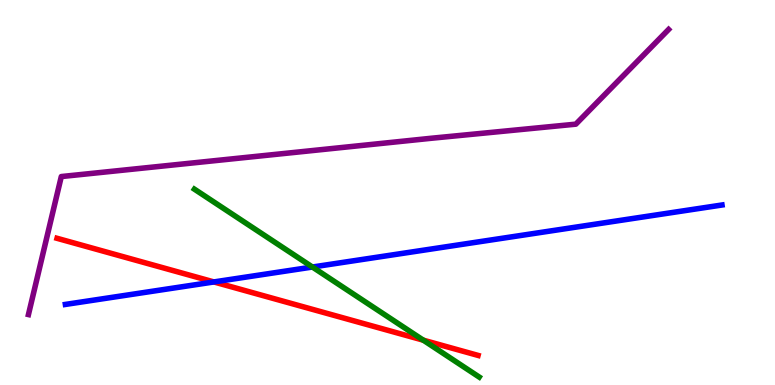[{'lines': ['blue', 'red'], 'intersections': [{'x': 2.76, 'y': 2.68}]}, {'lines': ['green', 'red'], 'intersections': [{'x': 5.46, 'y': 1.16}]}, {'lines': ['purple', 'red'], 'intersections': []}, {'lines': ['blue', 'green'], 'intersections': [{'x': 4.03, 'y': 3.06}]}, {'lines': ['blue', 'purple'], 'intersections': []}, {'lines': ['green', 'purple'], 'intersections': []}]